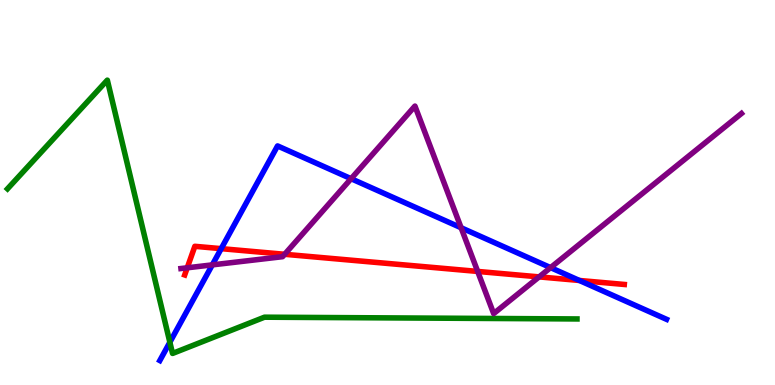[{'lines': ['blue', 'red'], 'intersections': [{'x': 2.85, 'y': 3.54}, {'x': 7.48, 'y': 2.72}]}, {'lines': ['green', 'red'], 'intersections': []}, {'lines': ['purple', 'red'], 'intersections': [{'x': 2.42, 'y': 3.04}, {'x': 3.67, 'y': 3.4}, {'x': 6.16, 'y': 2.95}, {'x': 6.96, 'y': 2.81}]}, {'lines': ['blue', 'green'], 'intersections': [{'x': 2.19, 'y': 1.11}]}, {'lines': ['blue', 'purple'], 'intersections': [{'x': 2.74, 'y': 3.12}, {'x': 4.53, 'y': 5.36}, {'x': 5.95, 'y': 4.08}, {'x': 7.1, 'y': 3.05}]}, {'lines': ['green', 'purple'], 'intersections': []}]